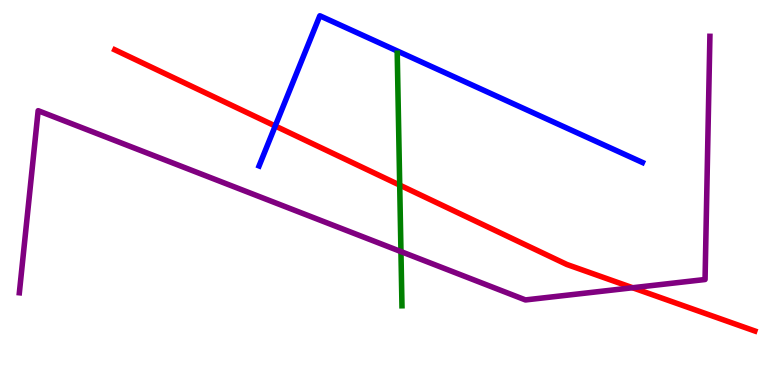[{'lines': ['blue', 'red'], 'intersections': [{'x': 3.55, 'y': 6.73}]}, {'lines': ['green', 'red'], 'intersections': [{'x': 5.16, 'y': 5.19}]}, {'lines': ['purple', 'red'], 'intersections': [{'x': 8.16, 'y': 2.53}]}, {'lines': ['blue', 'green'], 'intersections': []}, {'lines': ['blue', 'purple'], 'intersections': []}, {'lines': ['green', 'purple'], 'intersections': [{'x': 5.17, 'y': 3.47}]}]